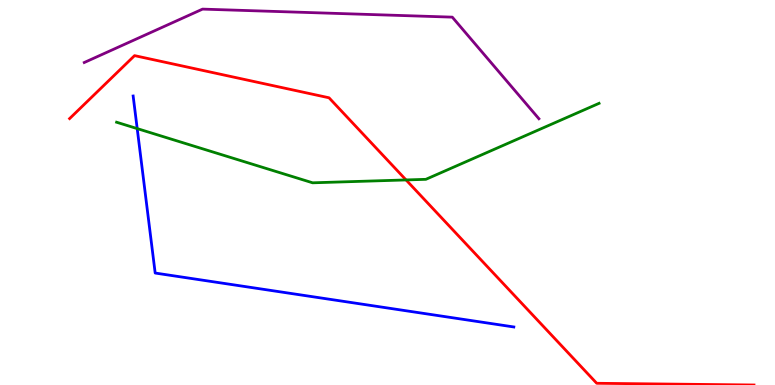[{'lines': ['blue', 'red'], 'intersections': []}, {'lines': ['green', 'red'], 'intersections': [{'x': 5.24, 'y': 5.33}]}, {'lines': ['purple', 'red'], 'intersections': []}, {'lines': ['blue', 'green'], 'intersections': [{'x': 1.77, 'y': 6.66}]}, {'lines': ['blue', 'purple'], 'intersections': []}, {'lines': ['green', 'purple'], 'intersections': []}]